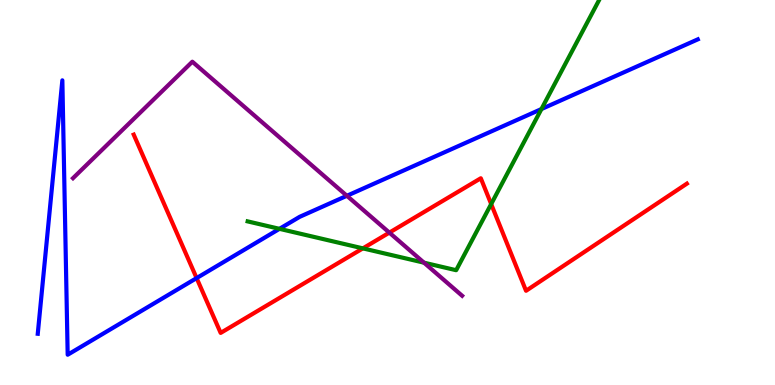[{'lines': ['blue', 'red'], 'intersections': [{'x': 2.54, 'y': 2.78}]}, {'lines': ['green', 'red'], 'intersections': [{'x': 4.68, 'y': 3.55}, {'x': 6.34, 'y': 4.7}]}, {'lines': ['purple', 'red'], 'intersections': [{'x': 5.02, 'y': 3.96}]}, {'lines': ['blue', 'green'], 'intersections': [{'x': 3.61, 'y': 4.06}, {'x': 6.99, 'y': 7.17}]}, {'lines': ['blue', 'purple'], 'intersections': [{'x': 4.48, 'y': 4.91}]}, {'lines': ['green', 'purple'], 'intersections': [{'x': 5.47, 'y': 3.18}]}]